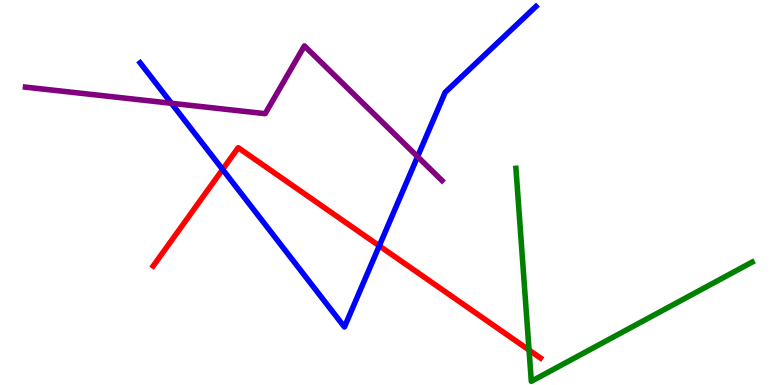[{'lines': ['blue', 'red'], 'intersections': [{'x': 2.87, 'y': 5.6}, {'x': 4.89, 'y': 3.61}]}, {'lines': ['green', 'red'], 'intersections': [{'x': 6.83, 'y': 0.908}]}, {'lines': ['purple', 'red'], 'intersections': []}, {'lines': ['blue', 'green'], 'intersections': []}, {'lines': ['blue', 'purple'], 'intersections': [{'x': 2.21, 'y': 7.32}, {'x': 5.39, 'y': 5.93}]}, {'lines': ['green', 'purple'], 'intersections': []}]